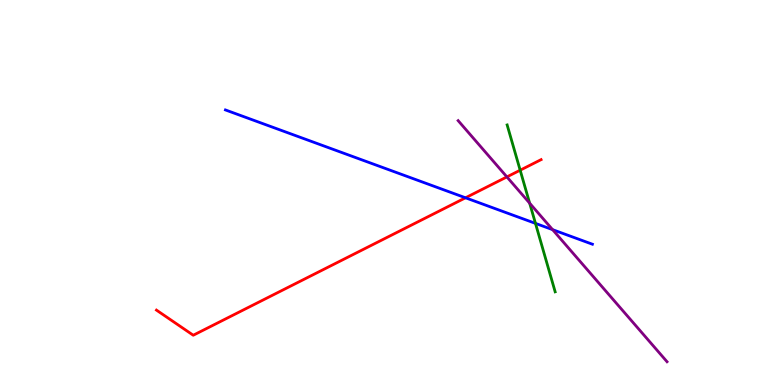[{'lines': ['blue', 'red'], 'intersections': [{'x': 6.01, 'y': 4.86}]}, {'lines': ['green', 'red'], 'intersections': [{'x': 6.71, 'y': 5.58}]}, {'lines': ['purple', 'red'], 'intersections': [{'x': 6.54, 'y': 5.41}]}, {'lines': ['blue', 'green'], 'intersections': [{'x': 6.91, 'y': 4.2}]}, {'lines': ['blue', 'purple'], 'intersections': [{'x': 7.13, 'y': 4.04}]}, {'lines': ['green', 'purple'], 'intersections': [{'x': 6.83, 'y': 4.72}]}]